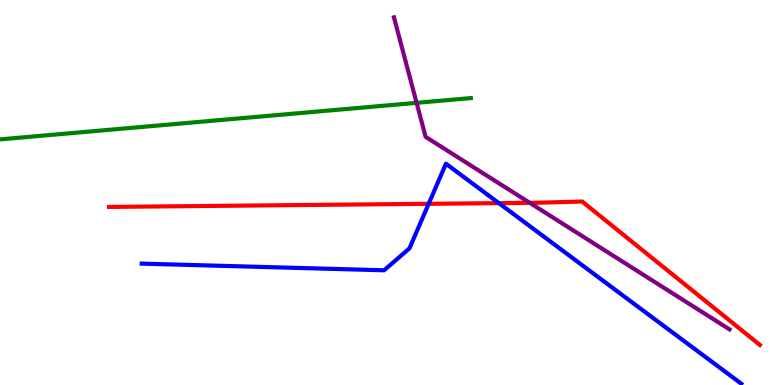[{'lines': ['blue', 'red'], 'intersections': [{'x': 5.53, 'y': 4.71}, {'x': 6.44, 'y': 4.72}]}, {'lines': ['green', 'red'], 'intersections': []}, {'lines': ['purple', 'red'], 'intersections': [{'x': 6.84, 'y': 4.73}]}, {'lines': ['blue', 'green'], 'intersections': []}, {'lines': ['blue', 'purple'], 'intersections': []}, {'lines': ['green', 'purple'], 'intersections': [{'x': 5.38, 'y': 7.33}]}]